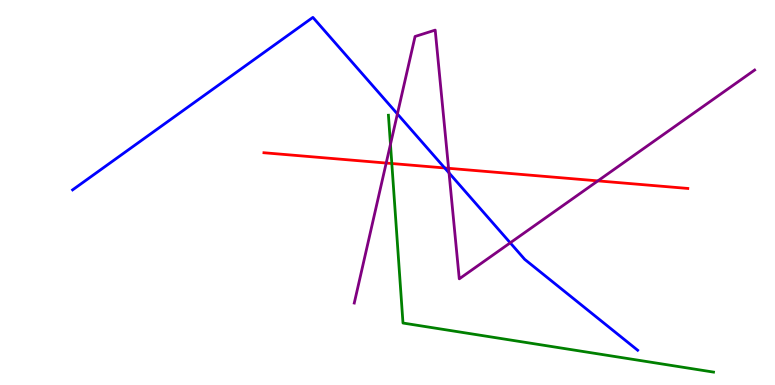[{'lines': ['blue', 'red'], 'intersections': [{'x': 5.74, 'y': 5.64}]}, {'lines': ['green', 'red'], 'intersections': [{'x': 5.06, 'y': 5.75}]}, {'lines': ['purple', 'red'], 'intersections': [{'x': 4.98, 'y': 5.77}, {'x': 5.79, 'y': 5.63}, {'x': 7.71, 'y': 5.3}]}, {'lines': ['blue', 'green'], 'intersections': []}, {'lines': ['blue', 'purple'], 'intersections': [{'x': 5.13, 'y': 7.04}, {'x': 5.79, 'y': 5.51}, {'x': 6.58, 'y': 3.69}]}, {'lines': ['green', 'purple'], 'intersections': [{'x': 5.04, 'y': 6.25}]}]